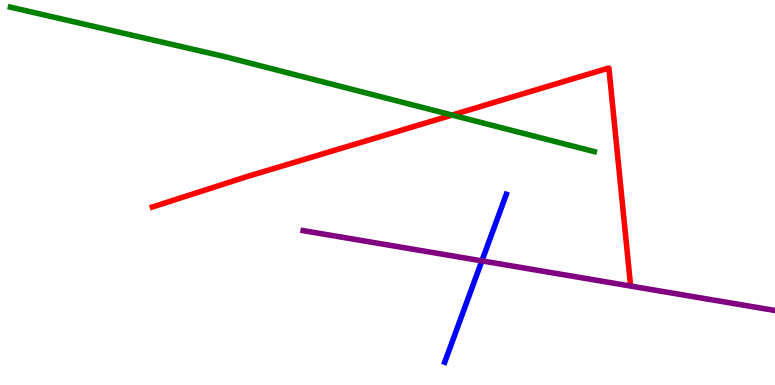[{'lines': ['blue', 'red'], 'intersections': []}, {'lines': ['green', 'red'], 'intersections': [{'x': 5.83, 'y': 7.01}]}, {'lines': ['purple', 'red'], 'intersections': []}, {'lines': ['blue', 'green'], 'intersections': []}, {'lines': ['blue', 'purple'], 'intersections': [{'x': 6.22, 'y': 3.22}]}, {'lines': ['green', 'purple'], 'intersections': []}]